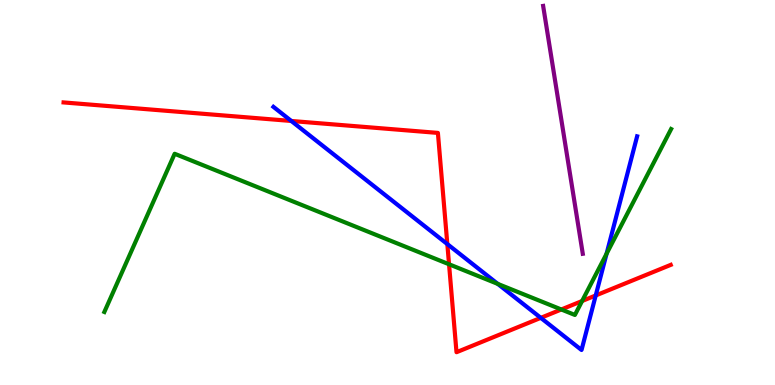[{'lines': ['blue', 'red'], 'intersections': [{'x': 3.76, 'y': 6.86}, {'x': 5.77, 'y': 3.66}, {'x': 6.98, 'y': 1.74}, {'x': 7.69, 'y': 2.33}]}, {'lines': ['green', 'red'], 'intersections': [{'x': 5.79, 'y': 3.14}, {'x': 7.24, 'y': 1.96}, {'x': 7.51, 'y': 2.18}]}, {'lines': ['purple', 'red'], 'intersections': []}, {'lines': ['blue', 'green'], 'intersections': [{'x': 6.42, 'y': 2.63}, {'x': 7.83, 'y': 3.41}]}, {'lines': ['blue', 'purple'], 'intersections': []}, {'lines': ['green', 'purple'], 'intersections': []}]